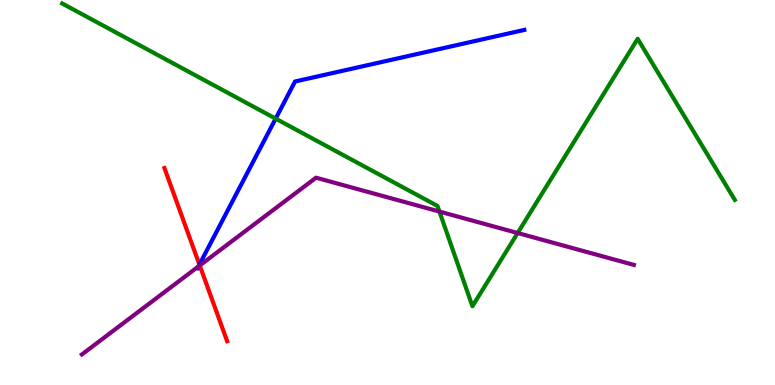[{'lines': ['blue', 'red'], 'intersections': [{'x': 2.57, 'y': 3.13}]}, {'lines': ['green', 'red'], 'intersections': []}, {'lines': ['purple', 'red'], 'intersections': [{'x': 2.58, 'y': 3.1}]}, {'lines': ['blue', 'green'], 'intersections': [{'x': 3.56, 'y': 6.92}]}, {'lines': ['blue', 'purple'], 'intersections': [{'x': 2.56, 'y': 3.08}]}, {'lines': ['green', 'purple'], 'intersections': [{'x': 5.67, 'y': 4.51}, {'x': 6.68, 'y': 3.95}]}]